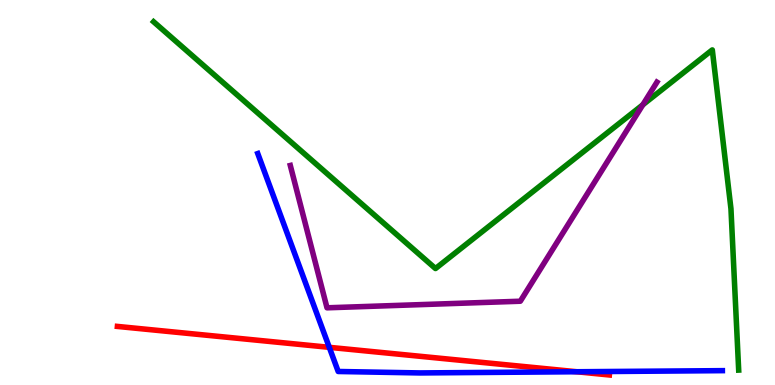[{'lines': ['blue', 'red'], 'intersections': [{'x': 4.25, 'y': 0.978}, {'x': 7.44, 'y': 0.344}]}, {'lines': ['green', 'red'], 'intersections': []}, {'lines': ['purple', 'red'], 'intersections': []}, {'lines': ['blue', 'green'], 'intersections': []}, {'lines': ['blue', 'purple'], 'intersections': []}, {'lines': ['green', 'purple'], 'intersections': [{'x': 8.29, 'y': 7.28}]}]